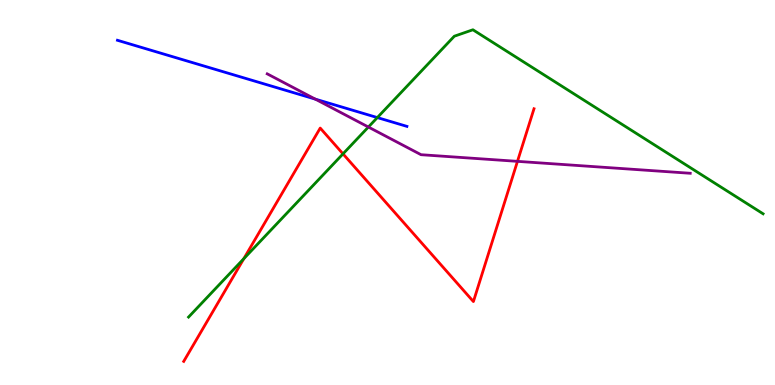[{'lines': ['blue', 'red'], 'intersections': []}, {'lines': ['green', 'red'], 'intersections': [{'x': 3.15, 'y': 3.28}, {'x': 4.43, 'y': 6.0}]}, {'lines': ['purple', 'red'], 'intersections': [{'x': 6.68, 'y': 5.81}]}, {'lines': ['blue', 'green'], 'intersections': [{'x': 4.87, 'y': 6.95}]}, {'lines': ['blue', 'purple'], 'intersections': [{'x': 4.07, 'y': 7.43}]}, {'lines': ['green', 'purple'], 'intersections': [{'x': 4.75, 'y': 6.7}]}]